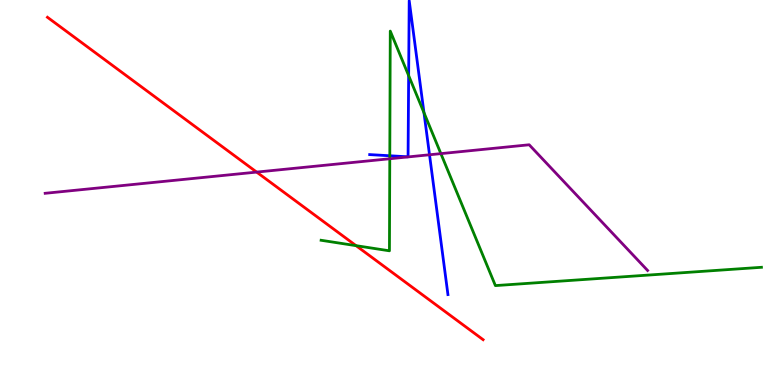[{'lines': ['blue', 'red'], 'intersections': []}, {'lines': ['green', 'red'], 'intersections': [{'x': 4.59, 'y': 3.62}]}, {'lines': ['purple', 'red'], 'intersections': [{'x': 3.31, 'y': 5.53}]}, {'lines': ['blue', 'green'], 'intersections': [{'x': 5.03, 'y': 5.95}, {'x': 5.27, 'y': 8.04}, {'x': 5.47, 'y': 7.07}]}, {'lines': ['blue', 'purple'], 'intersections': [{'x': 5.54, 'y': 5.98}]}, {'lines': ['green', 'purple'], 'intersections': [{'x': 5.03, 'y': 5.88}, {'x': 5.69, 'y': 6.01}]}]